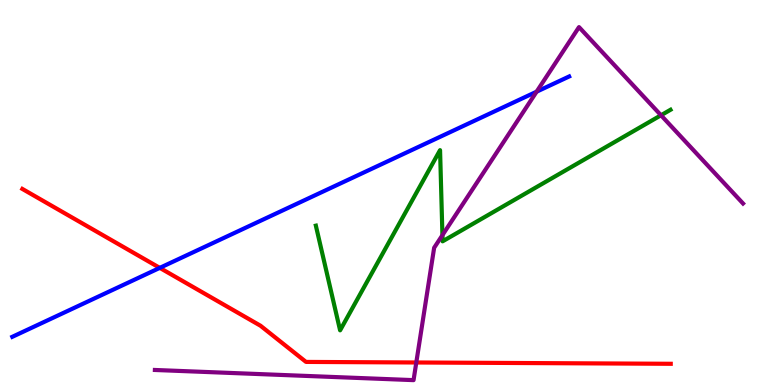[{'lines': ['blue', 'red'], 'intersections': [{'x': 2.06, 'y': 3.04}]}, {'lines': ['green', 'red'], 'intersections': []}, {'lines': ['purple', 'red'], 'intersections': [{'x': 5.37, 'y': 0.585}]}, {'lines': ['blue', 'green'], 'intersections': []}, {'lines': ['blue', 'purple'], 'intersections': [{'x': 6.92, 'y': 7.62}]}, {'lines': ['green', 'purple'], 'intersections': [{'x': 5.71, 'y': 3.89}, {'x': 8.53, 'y': 7.01}]}]